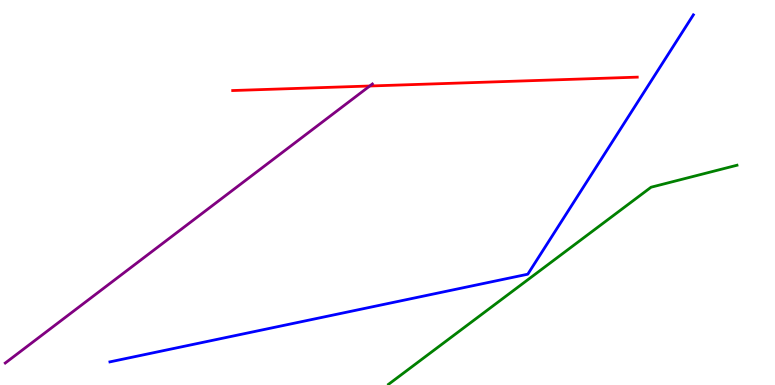[{'lines': ['blue', 'red'], 'intersections': []}, {'lines': ['green', 'red'], 'intersections': []}, {'lines': ['purple', 'red'], 'intersections': [{'x': 4.77, 'y': 7.77}]}, {'lines': ['blue', 'green'], 'intersections': []}, {'lines': ['blue', 'purple'], 'intersections': []}, {'lines': ['green', 'purple'], 'intersections': []}]